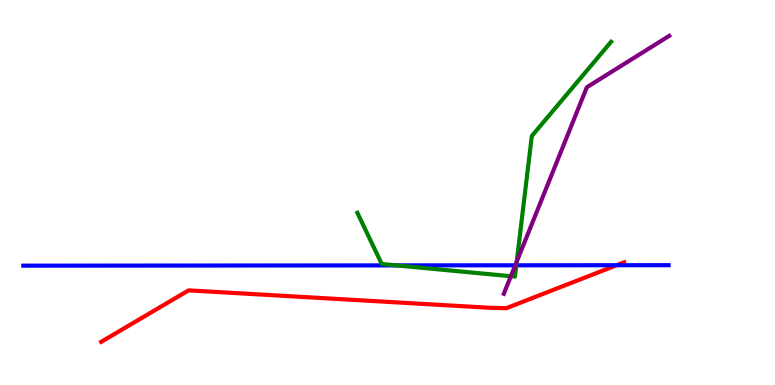[{'lines': ['blue', 'red'], 'intersections': [{'x': 7.96, 'y': 3.11}]}, {'lines': ['green', 'red'], 'intersections': []}, {'lines': ['purple', 'red'], 'intersections': []}, {'lines': ['blue', 'green'], 'intersections': [{'x': 5.12, 'y': 3.11}, {'x': 6.66, 'y': 3.11}]}, {'lines': ['blue', 'purple'], 'intersections': [{'x': 6.65, 'y': 3.11}]}, {'lines': ['green', 'purple'], 'intersections': [{'x': 6.59, 'y': 2.83}, {'x': 6.67, 'y': 3.2}]}]